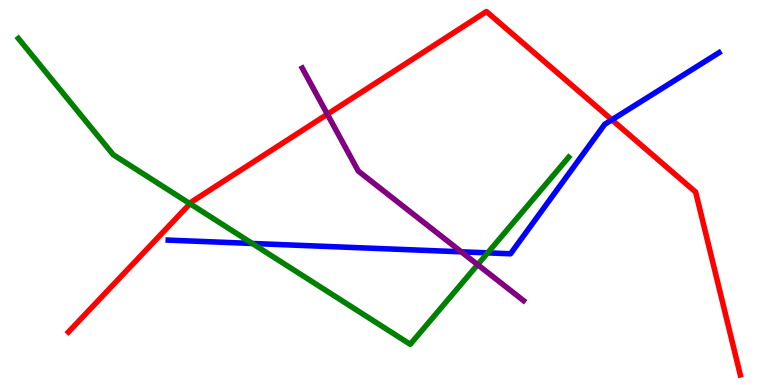[{'lines': ['blue', 'red'], 'intersections': [{'x': 7.9, 'y': 6.89}]}, {'lines': ['green', 'red'], 'intersections': [{'x': 2.45, 'y': 4.71}]}, {'lines': ['purple', 'red'], 'intersections': [{'x': 4.22, 'y': 7.03}]}, {'lines': ['blue', 'green'], 'intersections': [{'x': 3.26, 'y': 3.68}, {'x': 6.29, 'y': 3.43}]}, {'lines': ['blue', 'purple'], 'intersections': [{'x': 5.95, 'y': 3.46}]}, {'lines': ['green', 'purple'], 'intersections': [{'x': 6.16, 'y': 3.13}]}]